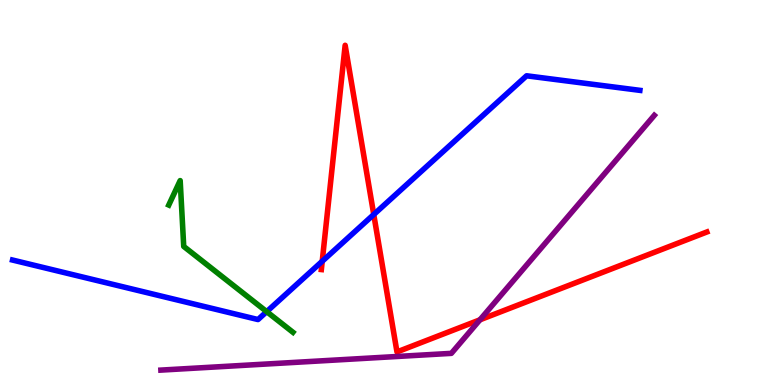[{'lines': ['blue', 'red'], 'intersections': [{'x': 4.16, 'y': 3.21}, {'x': 4.82, 'y': 4.43}]}, {'lines': ['green', 'red'], 'intersections': []}, {'lines': ['purple', 'red'], 'intersections': [{'x': 6.19, 'y': 1.69}]}, {'lines': ['blue', 'green'], 'intersections': [{'x': 3.44, 'y': 1.91}]}, {'lines': ['blue', 'purple'], 'intersections': []}, {'lines': ['green', 'purple'], 'intersections': []}]